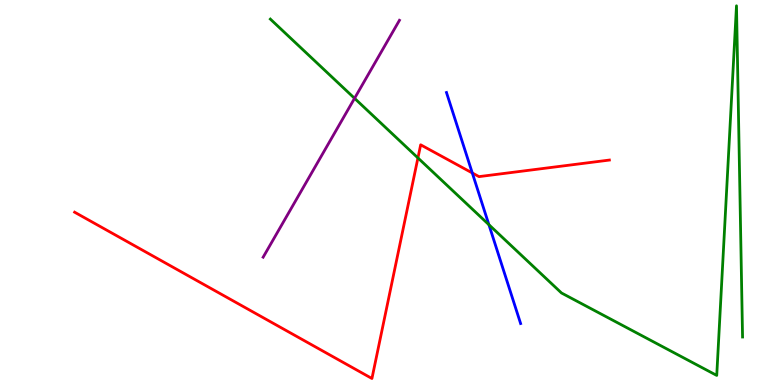[{'lines': ['blue', 'red'], 'intersections': [{'x': 6.09, 'y': 5.51}]}, {'lines': ['green', 'red'], 'intersections': [{'x': 5.39, 'y': 5.9}]}, {'lines': ['purple', 'red'], 'intersections': []}, {'lines': ['blue', 'green'], 'intersections': [{'x': 6.31, 'y': 4.16}]}, {'lines': ['blue', 'purple'], 'intersections': []}, {'lines': ['green', 'purple'], 'intersections': [{'x': 4.57, 'y': 7.45}]}]